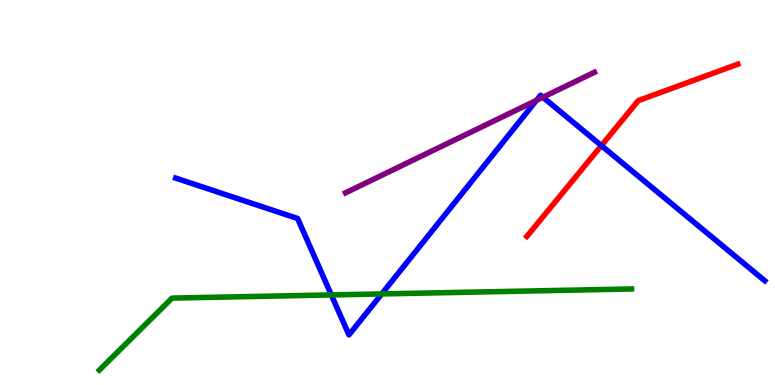[{'lines': ['blue', 'red'], 'intersections': [{'x': 7.76, 'y': 6.22}]}, {'lines': ['green', 'red'], 'intersections': []}, {'lines': ['purple', 'red'], 'intersections': []}, {'lines': ['blue', 'green'], 'intersections': [{'x': 4.28, 'y': 2.34}, {'x': 4.93, 'y': 2.37}]}, {'lines': ['blue', 'purple'], 'intersections': [{'x': 6.92, 'y': 7.39}, {'x': 7.01, 'y': 7.47}]}, {'lines': ['green', 'purple'], 'intersections': []}]